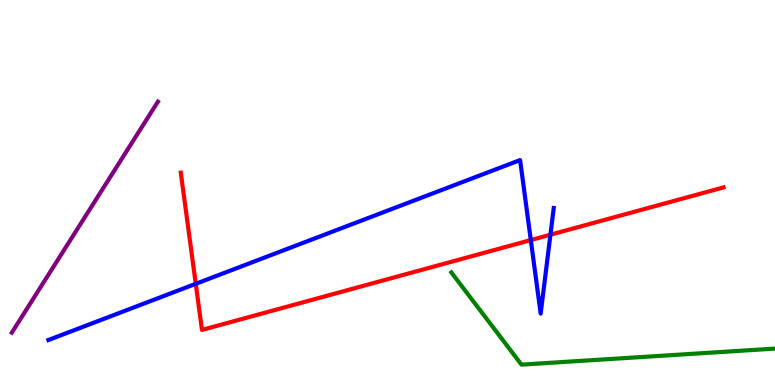[{'lines': ['blue', 'red'], 'intersections': [{'x': 2.53, 'y': 2.63}, {'x': 6.85, 'y': 3.76}, {'x': 7.1, 'y': 3.9}]}, {'lines': ['green', 'red'], 'intersections': []}, {'lines': ['purple', 'red'], 'intersections': []}, {'lines': ['blue', 'green'], 'intersections': []}, {'lines': ['blue', 'purple'], 'intersections': []}, {'lines': ['green', 'purple'], 'intersections': []}]